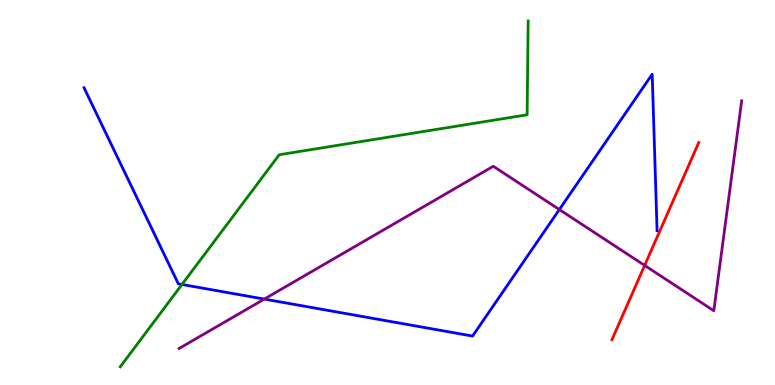[{'lines': ['blue', 'red'], 'intersections': []}, {'lines': ['green', 'red'], 'intersections': []}, {'lines': ['purple', 'red'], 'intersections': [{'x': 8.32, 'y': 3.11}]}, {'lines': ['blue', 'green'], 'intersections': [{'x': 2.35, 'y': 2.61}]}, {'lines': ['blue', 'purple'], 'intersections': [{'x': 3.41, 'y': 2.23}, {'x': 7.22, 'y': 4.56}]}, {'lines': ['green', 'purple'], 'intersections': []}]